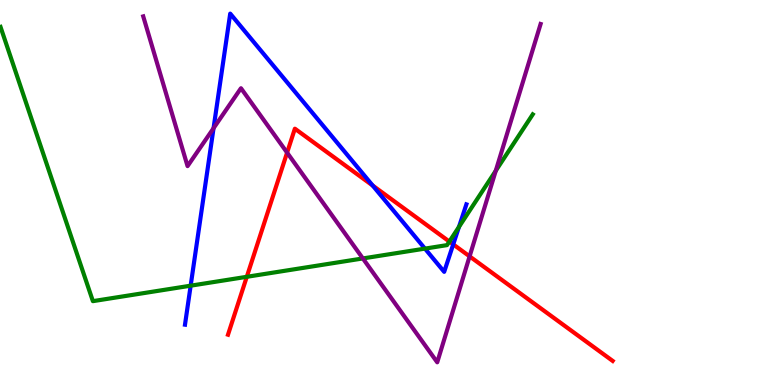[{'lines': ['blue', 'red'], 'intersections': [{'x': 4.81, 'y': 5.18}, {'x': 5.85, 'y': 3.65}]}, {'lines': ['green', 'red'], 'intersections': [{'x': 3.18, 'y': 2.81}, {'x': 5.8, 'y': 3.73}]}, {'lines': ['purple', 'red'], 'intersections': [{'x': 3.7, 'y': 6.04}, {'x': 6.06, 'y': 3.34}]}, {'lines': ['blue', 'green'], 'intersections': [{'x': 2.46, 'y': 2.58}, {'x': 5.48, 'y': 3.54}, {'x': 5.92, 'y': 4.11}]}, {'lines': ['blue', 'purple'], 'intersections': [{'x': 2.76, 'y': 6.67}]}, {'lines': ['green', 'purple'], 'intersections': [{'x': 4.68, 'y': 3.29}, {'x': 6.4, 'y': 5.56}]}]